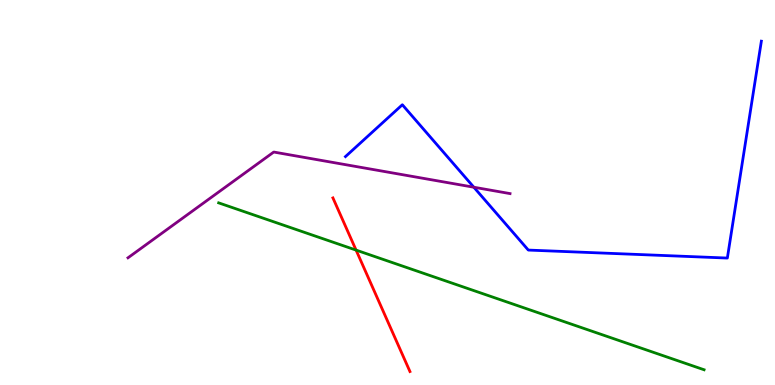[{'lines': ['blue', 'red'], 'intersections': []}, {'lines': ['green', 'red'], 'intersections': [{'x': 4.59, 'y': 3.5}]}, {'lines': ['purple', 'red'], 'intersections': []}, {'lines': ['blue', 'green'], 'intersections': []}, {'lines': ['blue', 'purple'], 'intersections': [{'x': 6.11, 'y': 5.14}]}, {'lines': ['green', 'purple'], 'intersections': []}]